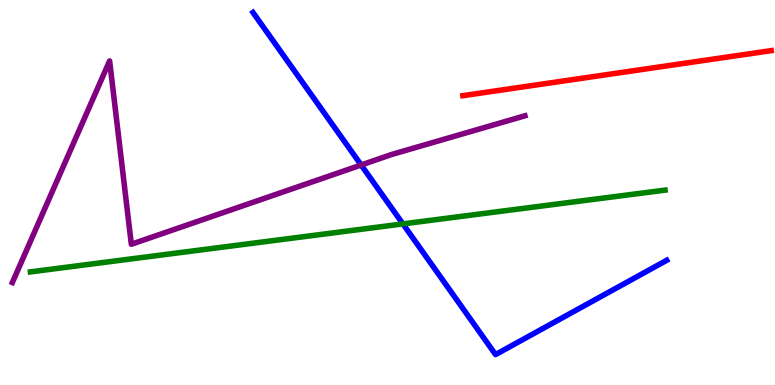[{'lines': ['blue', 'red'], 'intersections': []}, {'lines': ['green', 'red'], 'intersections': []}, {'lines': ['purple', 'red'], 'intersections': []}, {'lines': ['blue', 'green'], 'intersections': [{'x': 5.2, 'y': 4.18}]}, {'lines': ['blue', 'purple'], 'intersections': [{'x': 4.66, 'y': 5.71}]}, {'lines': ['green', 'purple'], 'intersections': []}]